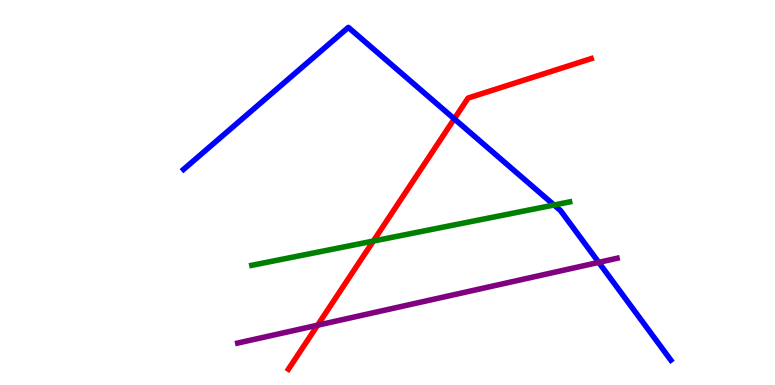[{'lines': ['blue', 'red'], 'intersections': [{'x': 5.86, 'y': 6.91}]}, {'lines': ['green', 'red'], 'intersections': [{'x': 4.82, 'y': 3.74}]}, {'lines': ['purple', 'red'], 'intersections': [{'x': 4.1, 'y': 1.55}]}, {'lines': ['blue', 'green'], 'intersections': [{'x': 7.15, 'y': 4.68}]}, {'lines': ['blue', 'purple'], 'intersections': [{'x': 7.73, 'y': 3.19}]}, {'lines': ['green', 'purple'], 'intersections': []}]